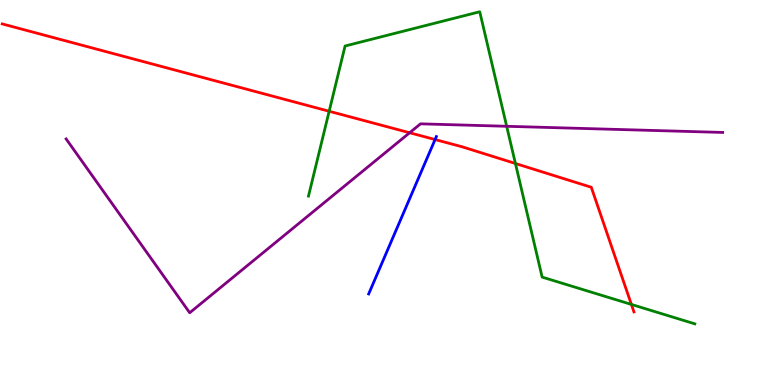[{'lines': ['blue', 'red'], 'intersections': [{'x': 5.61, 'y': 6.38}]}, {'lines': ['green', 'red'], 'intersections': [{'x': 4.25, 'y': 7.11}, {'x': 6.65, 'y': 5.75}, {'x': 8.15, 'y': 2.09}]}, {'lines': ['purple', 'red'], 'intersections': [{'x': 5.29, 'y': 6.55}]}, {'lines': ['blue', 'green'], 'intersections': []}, {'lines': ['blue', 'purple'], 'intersections': []}, {'lines': ['green', 'purple'], 'intersections': [{'x': 6.54, 'y': 6.72}]}]